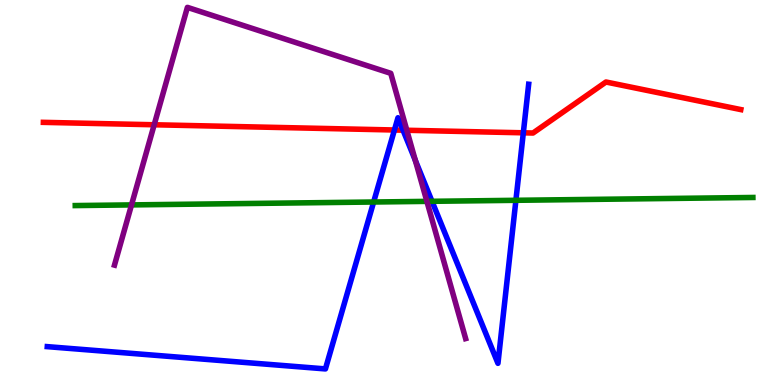[{'lines': ['blue', 'red'], 'intersections': [{'x': 5.09, 'y': 6.62}, {'x': 5.2, 'y': 6.62}, {'x': 6.75, 'y': 6.55}]}, {'lines': ['green', 'red'], 'intersections': []}, {'lines': ['purple', 'red'], 'intersections': [{'x': 1.99, 'y': 6.76}, {'x': 5.25, 'y': 6.62}]}, {'lines': ['blue', 'green'], 'intersections': [{'x': 4.82, 'y': 4.75}, {'x': 5.57, 'y': 4.77}, {'x': 6.66, 'y': 4.8}]}, {'lines': ['blue', 'purple'], 'intersections': [{'x': 5.36, 'y': 5.84}]}, {'lines': ['green', 'purple'], 'intersections': [{'x': 1.7, 'y': 4.68}, {'x': 5.51, 'y': 4.77}]}]